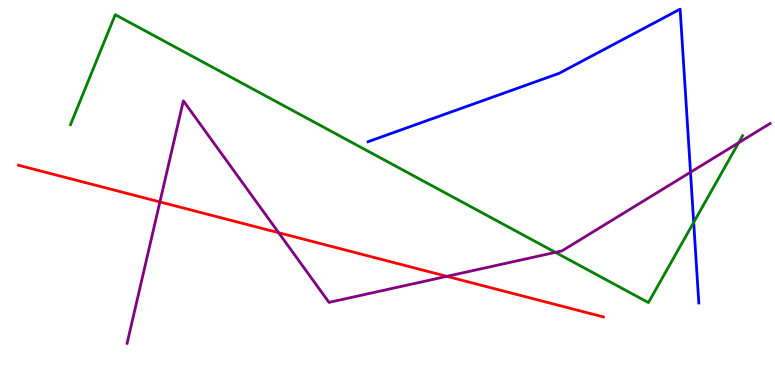[{'lines': ['blue', 'red'], 'intersections': []}, {'lines': ['green', 'red'], 'intersections': []}, {'lines': ['purple', 'red'], 'intersections': [{'x': 2.06, 'y': 4.76}, {'x': 3.6, 'y': 3.96}, {'x': 5.77, 'y': 2.82}]}, {'lines': ['blue', 'green'], 'intersections': [{'x': 8.95, 'y': 4.22}]}, {'lines': ['blue', 'purple'], 'intersections': [{'x': 8.91, 'y': 5.53}]}, {'lines': ['green', 'purple'], 'intersections': [{'x': 7.17, 'y': 3.45}, {'x': 9.53, 'y': 6.29}]}]